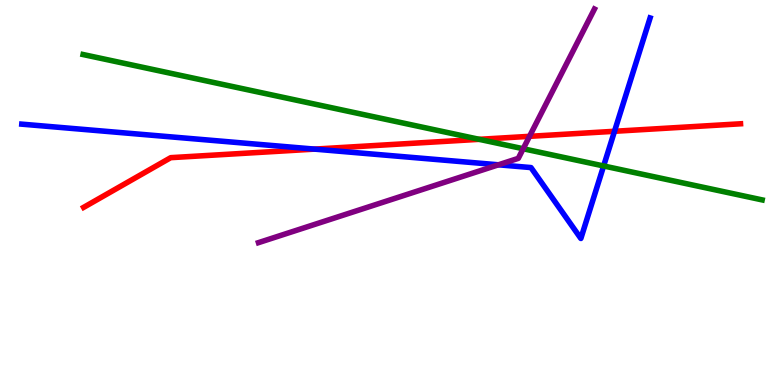[{'lines': ['blue', 'red'], 'intersections': [{'x': 4.06, 'y': 6.13}, {'x': 7.93, 'y': 6.59}]}, {'lines': ['green', 'red'], 'intersections': [{'x': 6.18, 'y': 6.38}]}, {'lines': ['purple', 'red'], 'intersections': [{'x': 6.83, 'y': 6.46}]}, {'lines': ['blue', 'green'], 'intersections': [{'x': 7.79, 'y': 5.69}]}, {'lines': ['blue', 'purple'], 'intersections': [{'x': 6.43, 'y': 5.72}]}, {'lines': ['green', 'purple'], 'intersections': [{'x': 6.75, 'y': 6.14}]}]